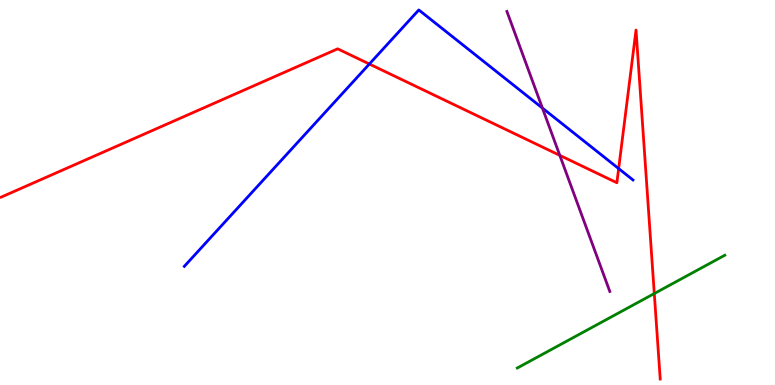[{'lines': ['blue', 'red'], 'intersections': [{'x': 4.77, 'y': 8.34}, {'x': 7.98, 'y': 5.62}]}, {'lines': ['green', 'red'], 'intersections': [{'x': 8.44, 'y': 2.38}]}, {'lines': ['purple', 'red'], 'intersections': [{'x': 7.22, 'y': 5.96}]}, {'lines': ['blue', 'green'], 'intersections': []}, {'lines': ['blue', 'purple'], 'intersections': [{'x': 7.0, 'y': 7.19}]}, {'lines': ['green', 'purple'], 'intersections': []}]